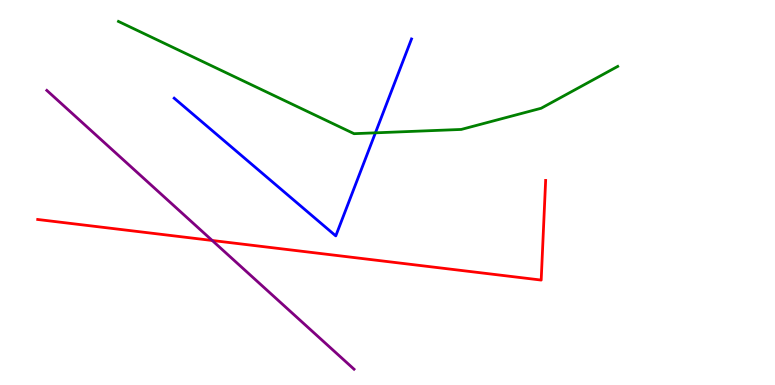[{'lines': ['blue', 'red'], 'intersections': []}, {'lines': ['green', 'red'], 'intersections': []}, {'lines': ['purple', 'red'], 'intersections': [{'x': 2.74, 'y': 3.75}]}, {'lines': ['blue', 'green'], 'intersections': [{'x': 4.84, 'y': 6.55}]}, {'lines': ['blue', 'purple'], 'intersections': []}, {'lines': ['green', 'purple'], 'intersections': []}]